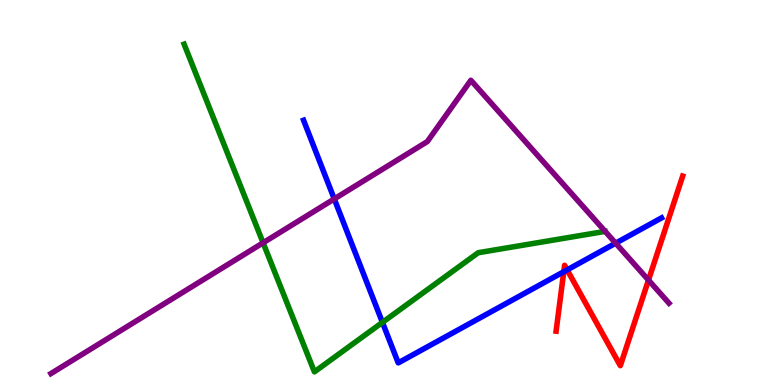[{'lines': ['blue', 'red'], 'intersections': [{'x': 7.27, 'y': 2.94}, {'x': 7.32, 'y': 2.99}]}, {'lines': ['green', 'red'], 'intersections': []}, {'lines': ['purple', 'red'], 'intersections': [{'x': 8.37, 'y': 2.72}]}, {'lines': ['blue', 'green'], 'intersections': [{'x': 4.93, 'y': 1.63}]}, {'lines': ['blue', 'purple'], 'intersections': [{'x': 4.31, 'y': 4.83}, {'x': 7.94, 'y': 3.68}]}, {'lines': ['green', 'purple'], 'intersections': [{'x': 3.39, 'y': 3.69}]}]